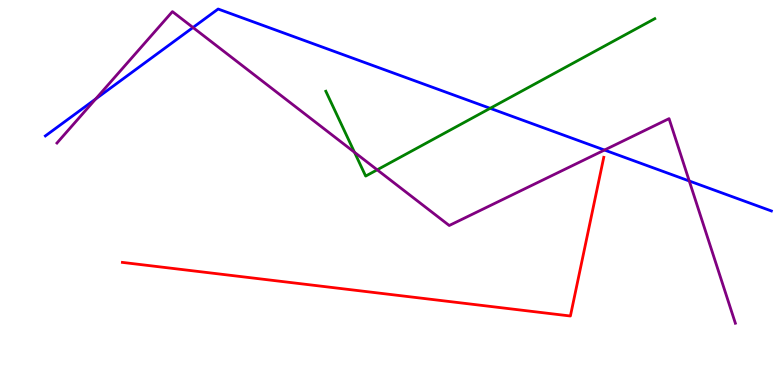[{'lines': ['blue', 'red'], 'intersections': []}, {'lines': ['green', 'red'], 'intersections': []}, {'lines': ['purple', 'red'], 'intersections': []}, {'lines': ['blue', 'green'], 'intersections': [{'x': 6.32, 'y': 7.19}]}, {'lines': ['blue', 'purple'], 'intersections': [{'x': 1.23, 'y': 7.43}, {'x': 2.49, 'y': 9.29}, {'x': 7.8, 'y': 6.1}, {'x': 8.89, 'y': 5.3}]}, {'lines': ['green', 'purple'], 'intersections': [{'x': 4.57, 'y': 6.04}, {'x': 4.87, 'y': 5.59}]}]